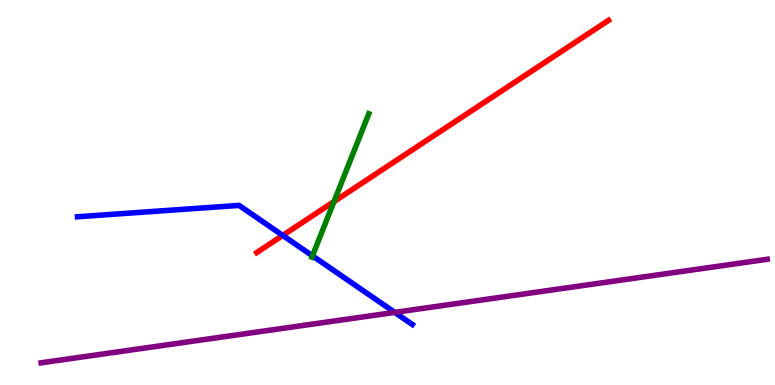[{'lines': ['blue', 'red'], 'intersections': [{'x': 3.65, 'y': 3.89}]}, {'lines': ['green', 'red'], 'intersections': [{'x': 4.31, 'y': 4.76}]}, {'lines': ['purple', 'red'], 'intersections': []}, {'lines': ['blue', 'green'], 'intersections': [{'x': 4.03, 'y': 3.35}]}, {'lines': ['blue', 'purple'], 'intersections': [{'x': 5.09, 'y': 1.89}]}, {'lines': ['green', 'purple'], 'intersections': []}]